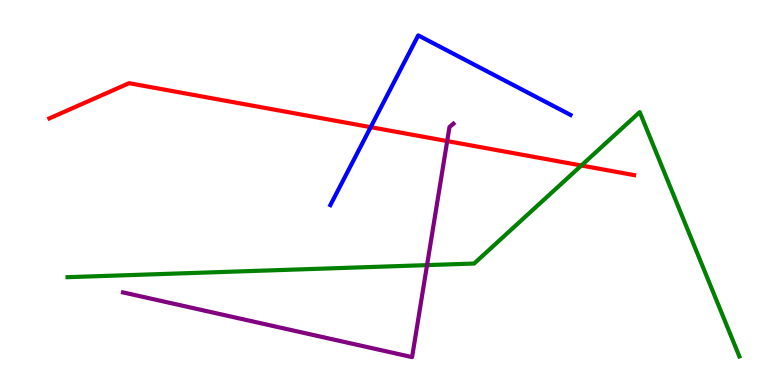[{'lines': ['blue', 'red'], 'intersections': [{'x': 4.78, 'y': 6.7}]}, {'lines': ['green', 'red'], 'intersections': [{'x': 7.5, 'y': 5.7}]}, {'lines': ['purple', 'red'], 'intersections': [{'x': 5.77, 'y': 6.34}]}, {'lines': ['blue', 'green'], 'intersections': []}, {'lines': ['blue', 'purple'], 'intersections': []}, {'lines': ['green', 'purple'], 'intersections': [{'x': 5.51, 'y': 3.11}]}]